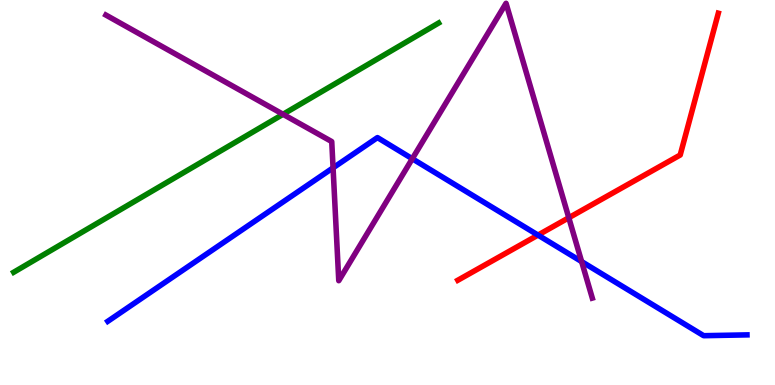[{'lines': ['blue', 'red'], 'intersections': [{'x': 6.94, 'y': 3.89}]}, {'lines': ['green', 'red'], 'intersections': []}, {'lines': ['purple', 'red'], 'intersections': [{'x': 7.34, 'y': 4.34}]}, {'lines': ['blue', 'green'], 'intersections': []}, {'lines': ['blue', 'purple'], 'intersections': [{'x': 4.3, 'y': 5.64}, {'x': 5.32, 'y': 5.88}, {'x': 7.5, 'y': 3.21}]}, {'lines': ['green', 'purple'], 'intersections': [{'x': 3.65, 'y': 7.03}]}]